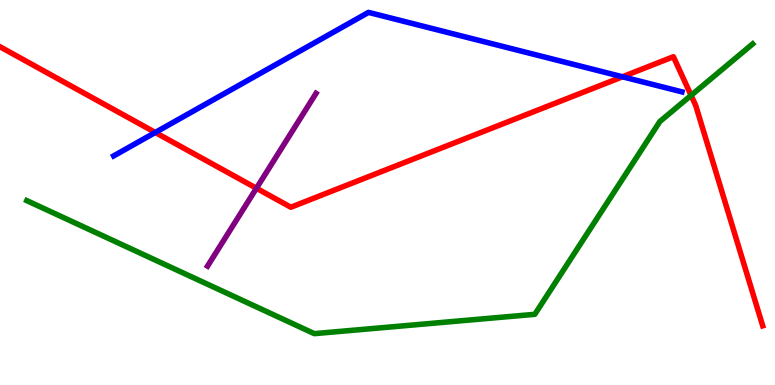[{'lines': ['blue', 'red'], 'intersections': [{'x': 2.0, 'y': 6.56}, {'x': 8.03, 'y': 8.01}]}, {'lines': ['green', 'red'], 'intersections': [{'x': 8.92, 'y': 7.52}]}, {'lines': ['purple', 'red'], 'intersections': [{'x': 3.31, 'y': 5.11}]}, {'lines': ['blue', 'green'], 'intersections': []}, {'lines': ['blue', 'purple'], 'intersections': []}, {'lines': ['green', 'purple'], 'intersections': []}]